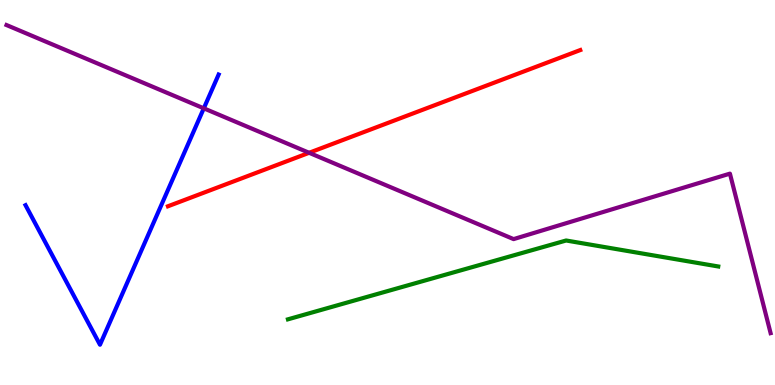[{'lines': ['blue', 'red'], 'intersections': []}, {'lines': ['green', 'red'], 'intersections': []}, {'lines': ['purple', 'red'], 'intersections': [{'x': 3.99, 'y': 6.03}]}, {'lines': ['blue', 'green'], 'intersections': []}, {'lines': ['blue', 'purple'], 'intersections': [{'x': 2.63, 'y': 7.19}]}, {'lines': ['green', 'purple'], 'intersections': []}]